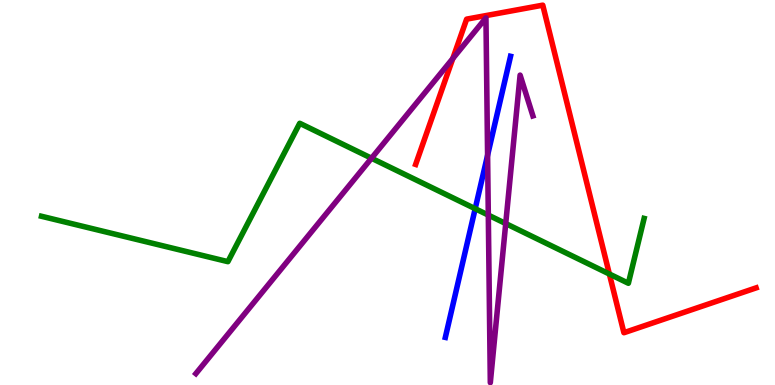[{'lines': ['blue', 'red'], 'intersections': []}, {'lines': ['green', 'red'], 'intersections': [{'x': 7.86, 'y': 2.88}]}, {'lines': ['purple', 'red'], 'intersections': [{'x': 5.84, 'y': 8.48}]}, {'lines': ['blue', 'green'], 'intersections': [{'x': 6.13, 'y': 4.58}]}, {'lines': ['blue', 'purple'], 'intersections': [{'x': 6.29, 'y': 5.97}]}, {'lines': ['green', 'purple'], 'intersections': [{'x': 4.79, 'y': 5.89}, {'x': 6.3, 'y': 4.41}, {'x': 6.53, 'y': 4.19}]}]